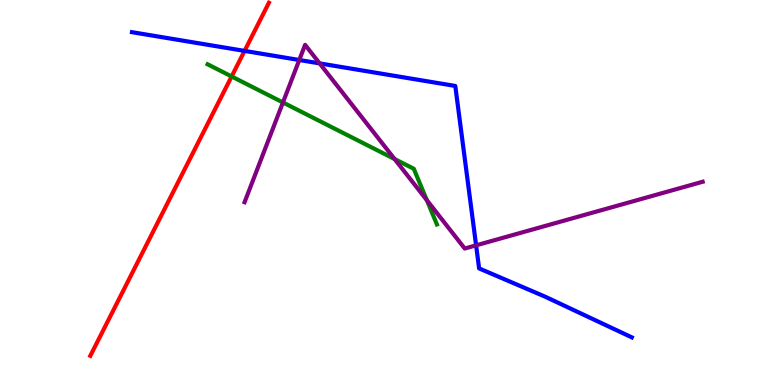[{'lines': ['blue', 'red'], 'intersections': [{'x': 3.16, 'y': 8.68}]}, {'lines': ['green', 'red'], 'intersections': [{'x': 2.99, 'y': 8.01}]}, {'lines': ['purple', 'red'], 'intersections': []}, {'lines': ['blue', 'green'], 'intersections': []}, {'lines': ['blue', 'purple'], 'intersections': [{'x': 3.86, 'y': 8.44}, {'x': 4.12, 'y': 8.35}, {'x': 6.14, 'y': 3.63}]}, {'lines': ['green', 'purple'], 'intersections': [{'x': 3.65, 'y': 7.34}, {'x': 5.09, 'y': 5.87}, {'x': 5.51, 'y': 4.8}]}]